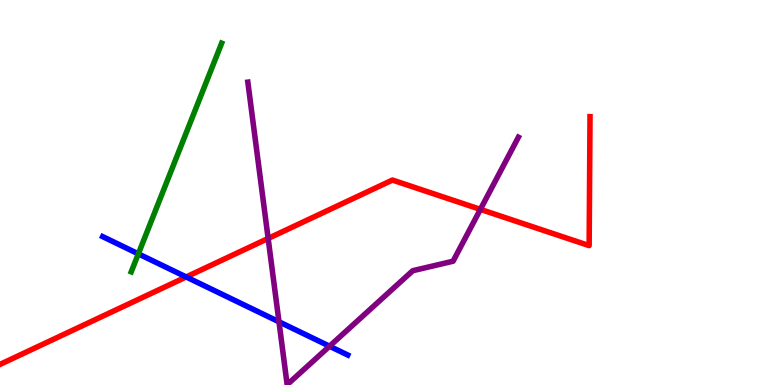[{'lines': ['blue', 'red'], 'intersections': [{'x': 2.4, 'y': 2.81}]}, {'lines': ['green', 'red'], 'intersections': []}, {'lines': ['purple', 'red'], 'intersections': [{'x': 3.46, 'y': 3.81}, {'x': 6.2, 'y': 4.56}]}, {'lines': ['blue', 'green'], 'intersections': [{'x': 1.79, 'y': 3.41}]}, {'lines': ['blue', 'purple'], 'intersections': [{'x': 3.6, 'y': 1.64}, {'x': 4.25, 'y': 1.01}]}, {'lines': ['green', 'purple'], 'intersections': []}]